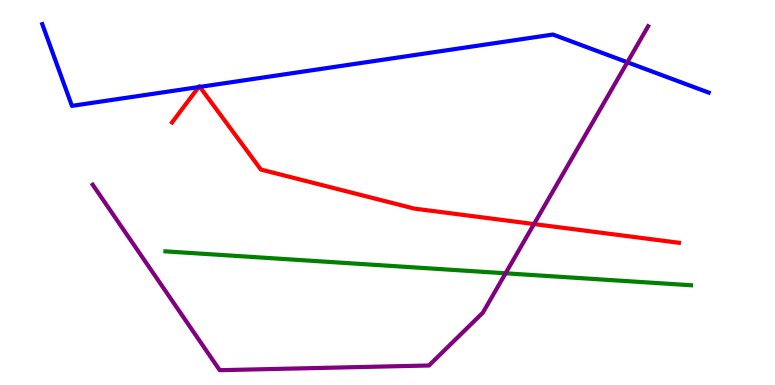[{'lines': ['blue', 'red'], 'intersections': [{'x': 2.56, 'y': 7.74}, {'x': 2.58, 'y': 7.74}]}, {'lines': ['green', 'red'], 'intersections': []}, {'lines': ['purple', 'red'], 'intersections': [{'x': 6.89, 'y': 4.18}]}, {'lines': ['blue', 'green'], 'intersections': []}, {'lines': ['blue', 'purple'], 'intersections': [{'x': 8.09, 'y': 8.38}]}, {'lines': ['green', 'purple'], 'intersections': [{'x': 6.52, 'y': 2.9}]}]